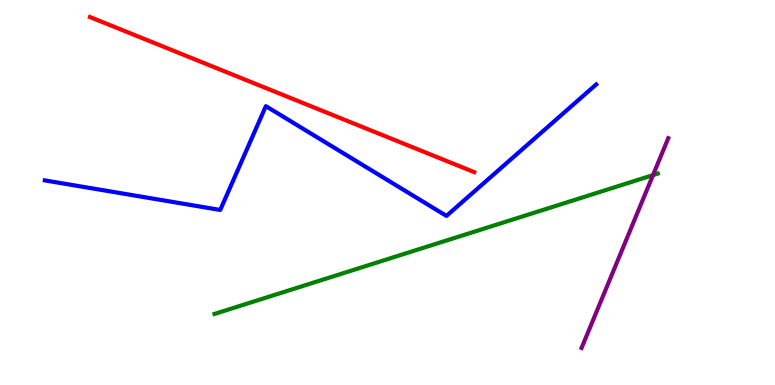[{'lines': ['blue', 'red'], 'intersections': []}, {'lines': ['green', 'red'], 'intersections': []}, {'lines': ['purple', 'red'], 'intersections': []}, {'lines': ['blue', 'green'], 'intersections': []}, {'lines': ['blue', 'purple'], 'intersections': []}, {'lines': ['green', 'purple'], 'intersections': [{'x': 8.43, 'y': 5.45}]}]